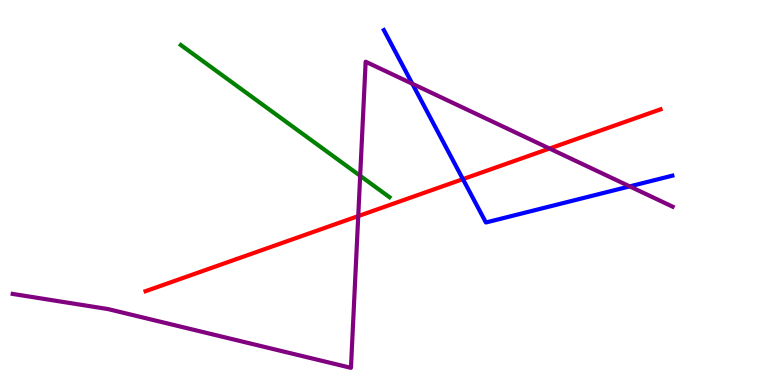[{'lines': ['blue', 'red'], 'intersections': [{'x': 5.97, 'y': 5.35}]}, {'lines': ['green', 'red'], 'intersections': []}, {'lines': ['purple', 'red'], 'intersections': [{'x': 4.62, 'y': 4.39}, {'x': 7.09, 'y': 6.14}]}, {'lines': ['blue', 'green'], 'intersections': []}, {'lines': ['blue', 'purple'], 'intersections': [{'x': 5.32, 'y': 7.82}, {'x': 8.13, 'y': 5.16}]}, {'lines': ['green', 'purple'], 'intersections': [{'x': 4.65, 'y': 5.43}]}]